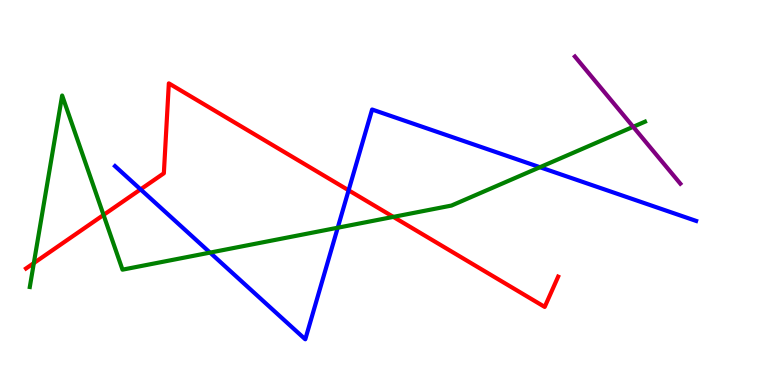[{'lines': ['blue', 'red'], 'intersections': [{'x': 1.81, 'y': 5.08}, {'x': 4.5, 'y': 5.06}]}, {'lines': ['green', 'red'], 'intersections': [{'x': 0.437, 'y': 3.17}, {'x': 1.34, 'y': 4.42}, {'x': 5.08, 'y': 4.37}]}, {'lines': ['purple', 'red'], 'intersections': []}, {'lines': ['blue', 'green'], 'intersections': [{'x': 2.71, 'y': 3.44}, {'x': 4.36, 'y': 4.09}, {'x': 6.97, 'y': 5.66}]}, {'lines': ['blue', 'purple'], 'intersections': []}, {'lines': ['green', 'purple'], 'intersections': [{'x': 8.17, 'y': 6.71}]}]